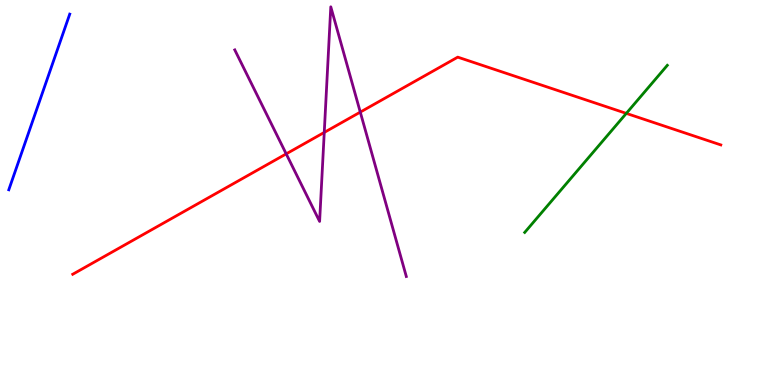[{'lines': ['blue', 'red'], 'intersections': []}, {'lines': ['green', 'red'], 'intersections': [{'x': 8.08, 'y': 7.06}]}, {'lines': ['purple', 'red'], 'intersections': [{'x': 3.69, 'y': 6.0}, {'x': 4.18, 'y': 6.56}, {'x': 4.65, 'y': 7.09}]}, {'lines': ['blue', 'green'], 'intersections': []}, {'lines': ['blue', 'purple'], 'intersections': []}, {'lines': ['green', 'purple'], 'intersections': []}]